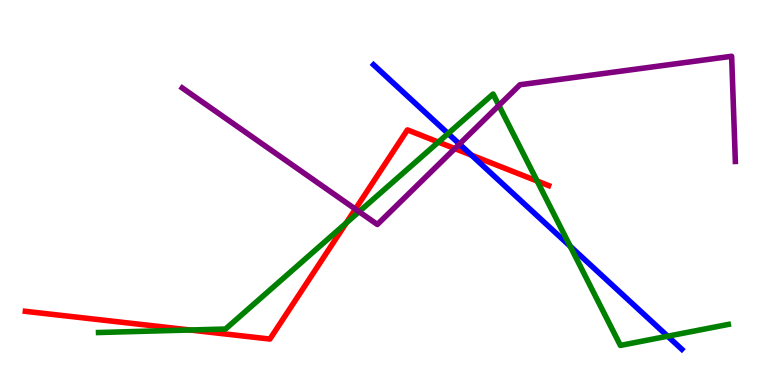[{'lines': ['blue', 'red'], 'intersections': [{'x': 6.08, 'y': 5.97}]}, {'lines': ['green', 'red'], 'intersections': [{'x': 2.45, 'y': 1.43}, {'x': 4.47, 'y': 4.21}, {'x': 5.66, 'y': 6.31}, {'x': 6.93, 'y': 5.3}]}, {'lines': ['purple', 'red'], 'intersections': [{'x': 4.59, 'y': 4.57}, {'x': 5.87, 'y': 6.14}]}, {'lines': ['blue', 'green'], 'intersections': [{'x': 5.78, 'y': 6.53}, {'x': 7.36, 'y': 3.6}, {'x': 8.62, 'y': 1.27}]}, {'lines': ['blue', 'purple'], 'intersections': [{'x': 5.93, 'y': 6.26}]}, {'lines': ['green', 'purple'], 'intersections': [{'x': 4.63, 'y': 4.5}, {'x': 6.44, 'y': 7.26}]}]